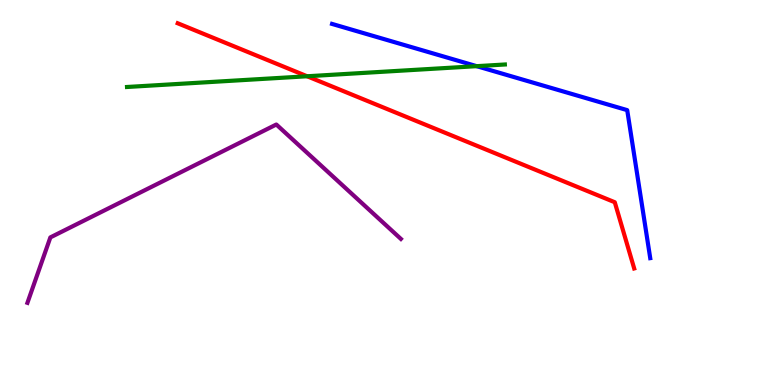[{'lines': ['blue', 'red'], 'intersections': []}, {'lines': ['green', 'red'], 'intersections': [{'x': 3.96, 'y': 8.02}]}, {'lines': ['purple', 'red'], 'intersections': []}, {'lines': ['blue', 'green'], 'intersections': [{'x': 6.15, 'y': 8.28}]}, {'lines': ['blue', 'purple'], 'intersections': []}, {'lines': ['green', 'purple'], 'intersections': []}]